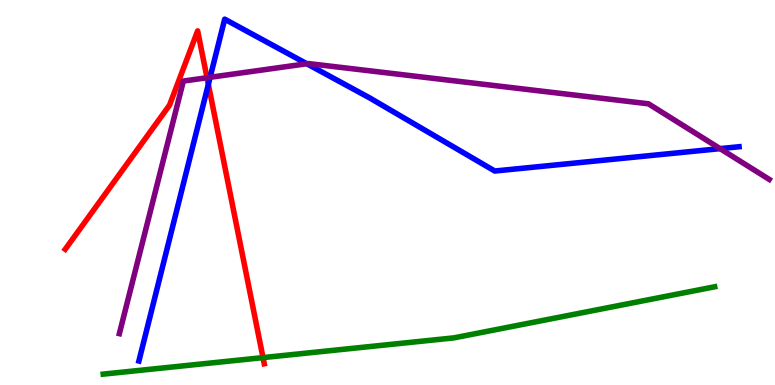[{'lines': ['blue', 'red'], 'intersections': [{'x': 2.69, 'y': 7.81}]}, {'lines': ['green', 'red'], 'intersections': [{'x': 3.39, 'y': 0.711}]}, {'lines': ['purple', 'red'], 'intersections': [{'x': 2.67, 'y': 7.98}]}, {'lines': ['blue', 'green'], 'intersections': []}, {'lines': ['blue', 'purple'], 'intersections': [{'x': 2.71, 'y': 7.99}, {'x': 3.96, 'y': 8.34}, {'x': 9.29, 'y': 6.14}]}, {'lines': ['green', 'purple'], 'intersections': []}]